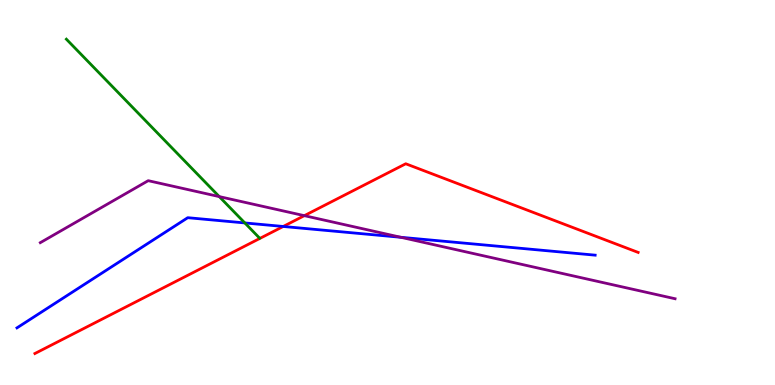[{'lines': ['blue', 'red'], 'intersections': [{'x': 3.65, 'y': 4.12}]}, {'lines': ['green', 'red'], 'intersections': []}, {'lines': ['purple', 'red'], 'intersections': [{'x': 3.93, 'y': 4.4}]}, {'lines': ['blue', 'green'], 'intersections': [{'x': 3.16, 'y': 4.21}]}, {'lines': ['blue', 'purple'], 'intersections': [{'x': 5.17, 'y': 3.84}]}, {'lines': ['green', 'purple'], 'intersections': [{'x': 2.83, 'y': 4.89}]}]